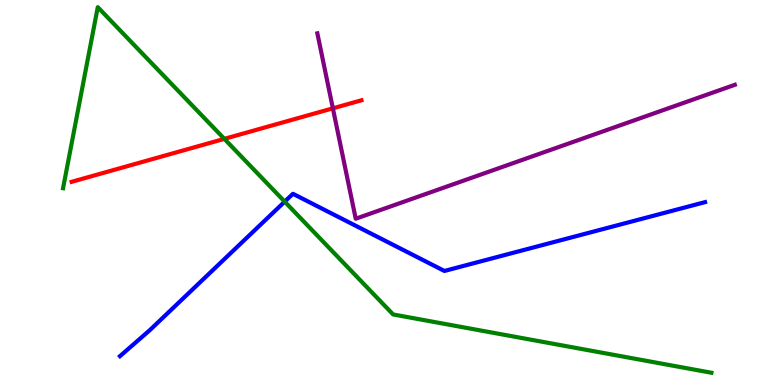[{'lines': ['blue', 'red'], 'intersections': []}, {'lines': ['green', 'red'], 'intersections': [{'x': 2.89, 'y': 6.39}]}, {'lines': ['purple', 'red'], 'intersections': [{'x': 4.3, 'y': 7.19}]}, {'lines': ['blue', 'green'], 'intersections': [{'x': 3.67, 'y': 4.76}]}, {'lines': ['blue', 'purple'], 'intersections': []}, {'lines': ['green', 'purple'], 'intersections': []}]